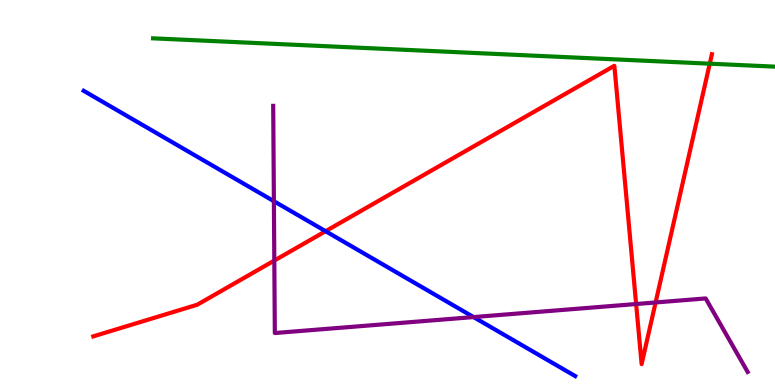[{'lines': ['blue', 'red'], 'intersections': [{'x': 4.2, 'y': 3.99}]}, {'lines': ['green', 'red'], 'intersections': [{'x': 9.16, 'y': 8.35}]}, {'lines': ['purple', 'red'], 'intersections': [{'x': 3.54, 'y': 3.23}, {'x': 8.21, 'y': 2.1}, {'x': 8.46, 'y': 2.14}]}, {'lines': ['blue', 'green'], 'intersections': []}, {'lines': ['blue', 'purple'], 'intersections': [{'x': 3.53, 'y': 4.77}, {'x': 6.11, 'y': 1.76}]}, {'lines': ['green', 'purple'], 'intersections': []}]